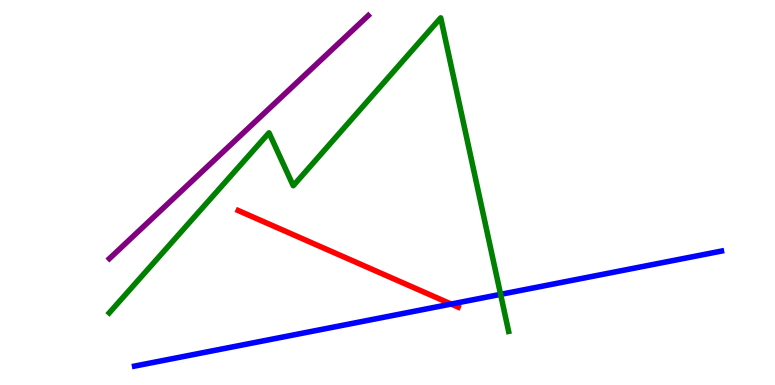[{'lines': ['blue', 'red'], 'intersections': [{'x': 5.82, 'y': 2.1}]}, {'lines': ['green', 'red'], 'intersections': []}, {'lines': ['purple', 'red'], 'intersections': []}, {'lines': ['blue', 'green'], 'intersections': [{'x': 6.46, 'y': 2.35}]}, {'lines': ['blue', 'purple'], 'intersections': []}, {'lines': ['green', 'purple'], 'intersections': []}]